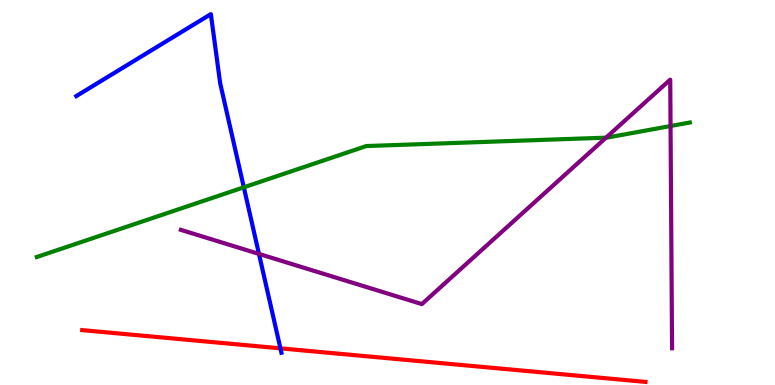[{'lines': ['blue', 'red'], 'intersections': [{'x': 3.62, 'y': 0.952}]}, {'lines': ['green', 'red'], 'intersections': []}, {'lines': ['purple', 'red'], 'intersections': []}, {'lines': ['blue', 'green'], 'intersections': [{'x': 3.15, 'y': 5.13}]}, {'lines': ['blue', 'purple'], 'intersections': [{'x': 3.34, 'y': 3.4}]}, {'lines': ['green', 'purple'], 'intersections': [{'x': 7.82, 'y': 6.42}, {'x': 8.65, 'y': 6.73}]}]